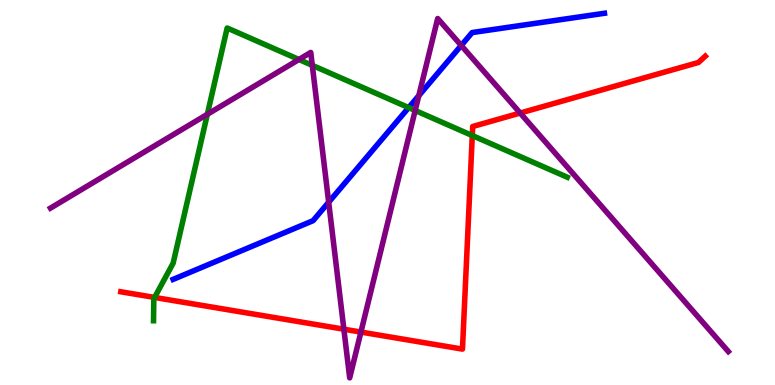[{'lines': ['blue', 'red'], 'intersections': []}, {'lines': ['green', 'red'], 'intersections': [{'x': 1.99, 'y': 2.27}, {'x': 6.09, 'y': 6.48}]}, {'lines': ['purple', 'red'], 'intersections': [{'x': 4.44, 'y': 1.45}, {'x': 4.66, 'y': 1.37}, {'x': 6.71, 'y': 7.06}]}, {'lines': ['blue', 'green'], 'intersections': [{'x': 5.27, 'y': 7.2}]}, {'lines': ['blue', 'purple'], 'intersections': [{'x': 4.24, 'y': 4.75}, {'x': 5.4, 'y': 7.52}, {'x': 5.95, 'y': 8.82}]}, {'lines': ['green', 'purple'], 'intersections': [{'x': 2.68, 'y': 7.03}, {'x': 3.86, 'y': 8.45}, {'x': 4.03, 'y': 8.3}, {'x': 5.36, 'y': 7.13}]}]